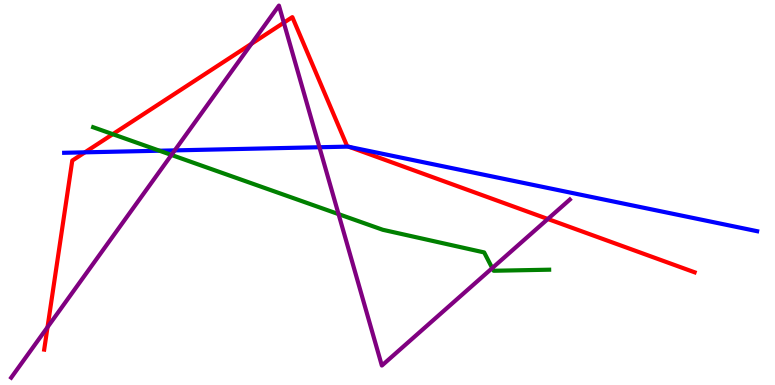[{'lines': ['blue', 'red'], 'intersections': [{'x': 1.1, 'y': 6.04}, {'x': 4.51, 'y': 6.18}]}, {'lines': ['green', 'red'], 'intersections': [{'x': 1.46, 'y': 6.51}]}, {'lines': ['purple', 'red'], 'intersections': [{'x': 0.613, 'y': 1.5}, {'x': 3.24, 'y': 8.86}, {'x': 3.66, 'y': 9.41}, {'x': 7.07, 'y': 4.31}]}, {'lines': ['blue', 'green'], 'intersections': [{'x': 2.06, 'y': 6.09}]}, {'lines': ['blue', 'purple'], 'intersections': [{'x': 2.25, 'y': 6.09}, {'x': 4.12, 'y': 6.18}]}, {'lines': ['green', 'purple'], 'intersections': [{'x': 2.21, 'y': 5.98}, {'x': 4.37, 'y': 4.44}, {'x': 6.35, 'y': 3.04}]}]